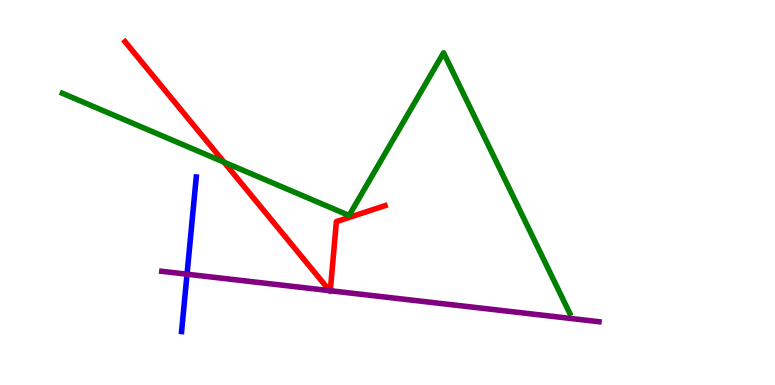[{'lines': ['blue', 'red'], 'intersections': []}, {'lines': ['green', 'red'], 'intersections': [{'x': 2.89, 'y': 5.79}]}, {'lines': ['purple', 'red'], 'intersections': [{'x': 4.25, 'y': 2.45}, {'x': 4.26, 'y': 2.45}]}, {'lines': ['blue', 'green'], 'intersections': []}, {'lines': ['blue', 'purple'], 'intersections': [{'x': 2.41, 'y': 2.88}]}, {'lines': ['green', 'purple'], 'intersections': []}]